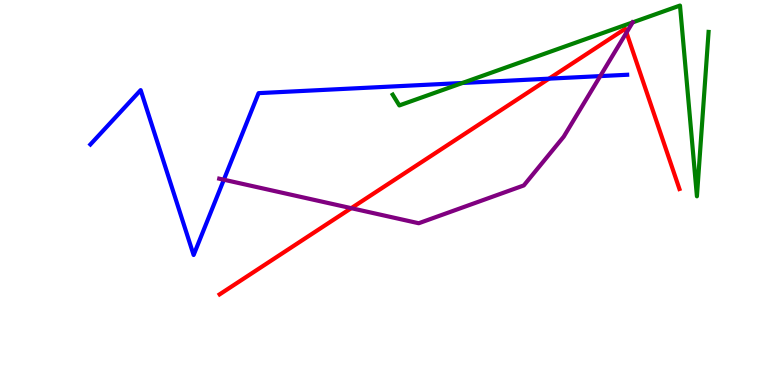[{'lines': ['blue', 'red'], 'intersections': [{'x': 7.08, 'y': 7.96}]}, {'lines': ['green', 'red'], 'intersections': []}, {'lines': ['purple', 'red'], 'intersections': [{'x': 4.53, 'y': 4.59}, {'x': 8.08, 'y': 9.15}]}, {'lines': ['blue', 'green'], 'intersections': [{'x': 5.97, 'y': 7.84}]}, {'lines': ['blue', 'purple'], 'intersections': [{'x': 2.89, 'y': 5.33}, {'x': 7.75, 'y': 8.02}]}, {'lines': ['green', 'purple'], 'intersections': [{'x': 8.16, 'y': 9.42}]}]